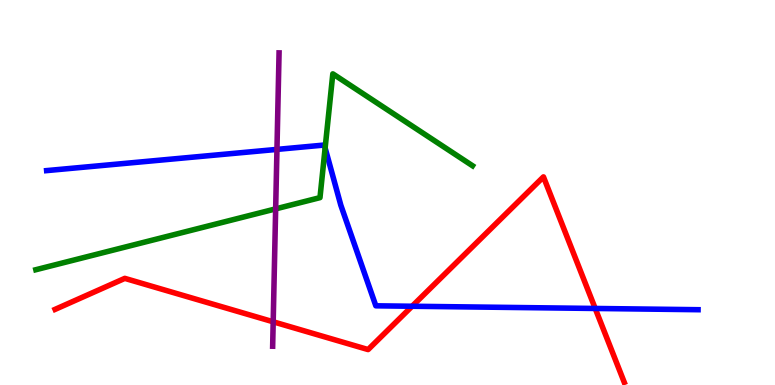[{'lines': ['blue', 'red'], 'intersections': [{'x': 5.32, 'y': 2.05}, {'x': 7.68, 'y': 1.99}]}, {'lines': ['green', 'red'], 'intersections': []}, {'lines': ['purple', 'red'], 'intersections': [{'x': 3.53, 'y': 1.64}]}, {'lines': ['blue', 'green'], 'intersections': [{'x': 4.2, 'y': 6.16}]}, {'lines': ['blue', 'purple'], 'intersections': [{'x': 3.57, 'y': 6.12}]}, {'lines': ['green', 'purple'], 'intersections': [{'x': 3.56, 'y': 4.57}]}]